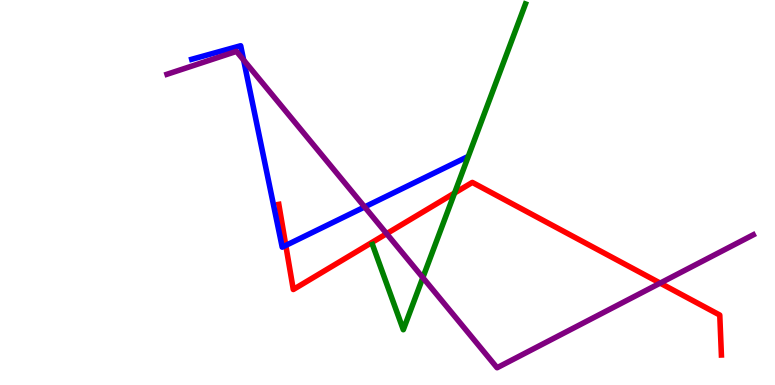[{'lines': ['blue', 'red'], 'intersections': [{'x': 3.69, 'y': 3.63}]}, {'lines': ['green', 'red'], 'intersections': [{'x': 5.87, 'y': 4.99}]}, {'lines': ['purple', 'red'], 'intersections': [{'x': 4.99, 'y': 3.93}, {'x': 8.52, 'y': 2.65}]}, {'lines': ['blue', 'green'], 'intersections': []}, {'lines': ['blue', 'purple'], 'intersections': [{'x': 3.14, 'y': 8.44}, {'x': 4.7, 'y': 4.62}]}, {'lines': ['green', 'purple'], 'intersections': [{'x': 5.46, 'y': 2.79}]}]